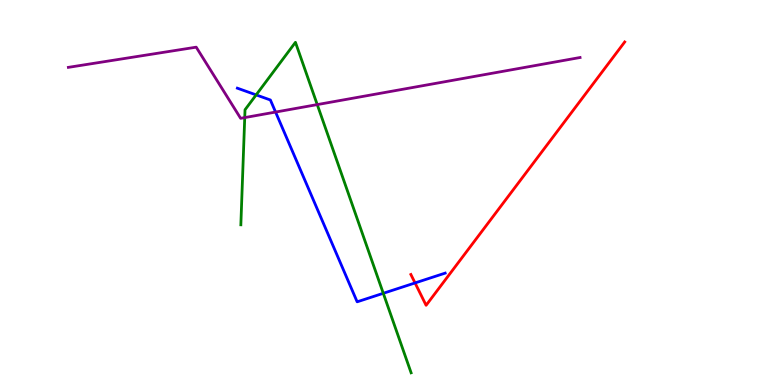[{'lines': ['blue', 'red'], 'intersections': [{'x': 5.36, 'y': 2.65}]}, {'lines': ['green', 'red'], 'intersections': []}, {'lines': ['purple', 'red'], 'intersections': []}, {'lines': ['blue', 'green'], 'intersections': [{'x': 3.31, 'y': 7.54}, {'x': 4.95, 'y': 2.38}]}, {'lines': ['blue', 'purple'], 'intersections': [{'x': 3.56, 'y': 7.09}]}, {'lines': ['green', 'purple'], 'intersections': [{'x': 3.16, 'y': 6.95}, {'x': 4.09, 'y': 7.28}]}]